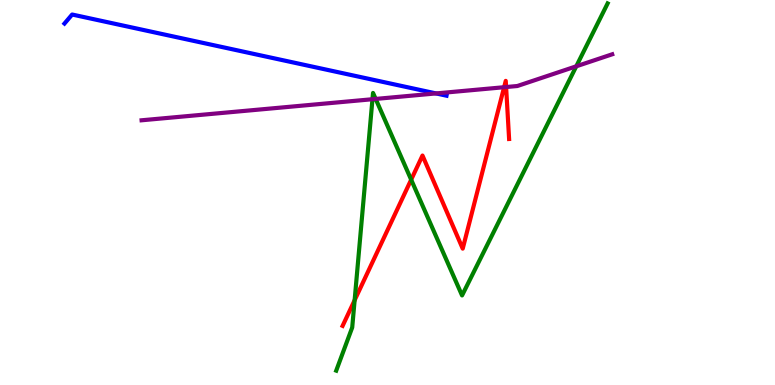[{'lines': ['blue', 'red'], 'intersections': []}, {'lines': ['green', 'red'], 'intersections': [{'x': 4.58, 'y': 2.2}, {'x': 5.31, 'y': 5.33}]}, {'lines': ['purple', 'red'], 'intersections': [{'x': 6.5, 'y': 7.73}, {'x': 6.53, 'y': 7.74}]}, {'lines': ['blue', 'green'], 'intersections': []}, {'lines': ['blue', 'purple'], 'intersections': [{'x': 5.63, 'y': 7.57}]}, {'lines': ['green', 'purple'], 'intersections': [{'x': 4.81, 'y': 7.42}, {'x': 4.85, 'y': 7.43}, {'x': 7.44, 'y': 8.28}]}]